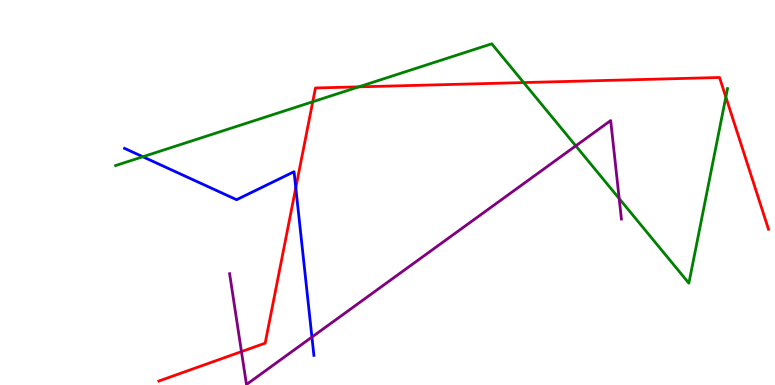[{'lines': ['blue', 'red'], 'intersections': [{'x': 3.82, 'y': 5.12}]}, {'lines': ['green', 'red'], 'intersections': [{'x': 4.04, 'y': 7.36}, {'x': 4.63, 'y': 7.74}, {'x': 6.76, 'y': 7.86}, {'x': 9.37, 'y': 7.48}]}, {'lines': ['purple', 'red'], 'intersections': [{'x': 3.12, 'y': 0.867}]}, {'lines': ['blue', 'green'], 'intersections': [{'x': 1.84, 'y': 5.93}]}, {'lines': ['blue', 'purple'], 'intersections': [{'x': 4.02, 'y': 1.24}]}, {'lines': ['green', 'purple'], 'intersections': [{'x': 7.43, 'y': 6.21}, {'x': 7.99, 'y': 4.84}]}]